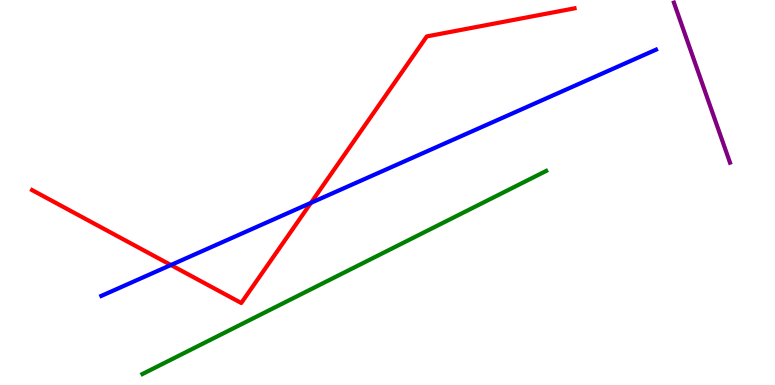[{'lines': ['blue', 'red'], 'intersections': [{'x': 2.21, 'y': 3.12}, {'x': 4.01, 'y': 4.73}]}, {'lines': ['green', 'red'], 'intersections': []}, {'lines': ['purple', 'red'], 'intersections': []}, {'lines': ['blue', 'green'], 'intersections': []}, {'lines': ['blue', 'purple'], 'intersections': []}, {'lines': ['green', 'purple'], 'intersections': []}]